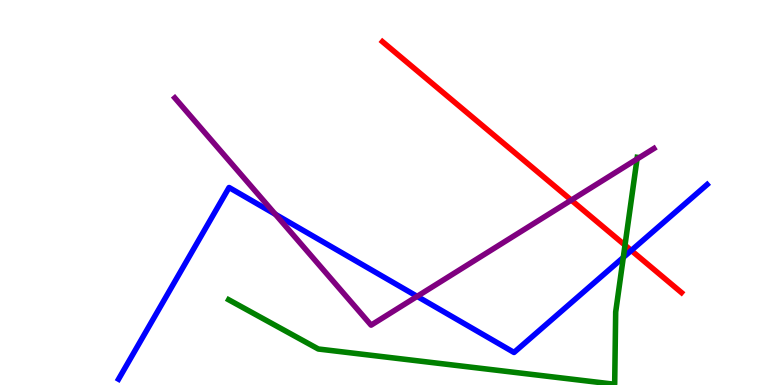[{'lines': ['blue', 'red'], 'intersections': [{'x': 8.15, 'y': 3.49}]}, {'lines': ['green', 'red'], 'intersections': [{'x': 8.06, 'y': 3.63}]}, {'lines': ['purple', 'red'], 'intersections': [{'x': 7.37, 'y': 4.8}]}, {'lines': ['blue', 'green'], 'intersections': [{'x': 8.04, 'y': 3.31}]}, {'lines': ['blue', 'purple'], 'intersections': [{'x': 3.55, 'y': 4.43}, {'x': 5.38, 'y': 2.3}]}, {'lines': ['green', 'purple'], 'intersections': [{'x': 8.22, 'y': 5.87}]}]